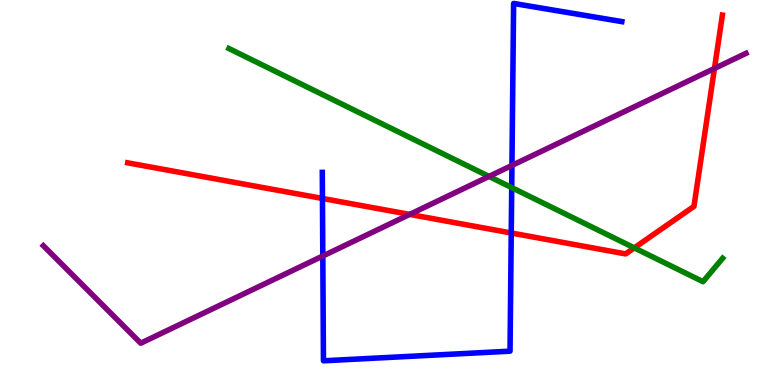[{'lines': ['blue', 'red'], 'intersections': [{'x': 4.16, 'y': 4.85}, {'x': 6.6, 'y': 3.95}]}, {'lines': ['green', 'red'], 'intersections': [{'x': 8.18, 'y': 3.56}]}, {'lines': ['purple', 'red'], 'intersections': [{'x': 5.29, 'y': 4.43}, {'x': 9.22, 'y': 8.22}]}, {'lines': ['blue', 'green'], 'intersections': [{'x': 6.6, 'y': 5.13}]}, {'lines': ['blue', 'purple'], 'intersections': [{'x': 4.17, 'y': 3.35}, {'x': 6.61, 'y': 5.7}]}, {'lines': ['green', 'purple'], 'intersections': [{'x': 6.31, 'y': 5.42}]}]